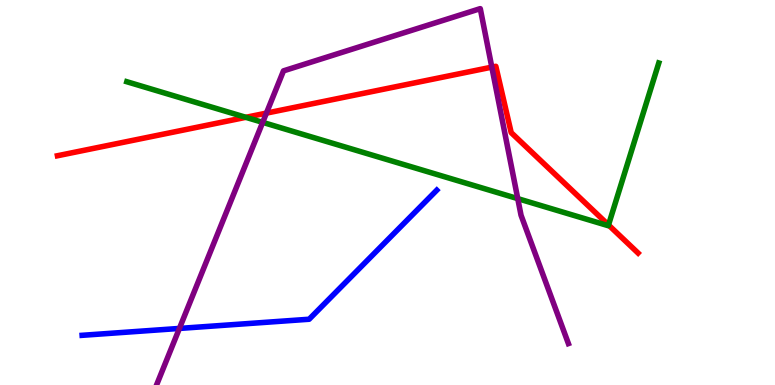[{'lines': ['blue', 'red'], 'intersections': []}, {'lines': ['green', 'red'], 'intersections': [{'x': 3.17, 'y': 6.95}, {'x': 7.85, 'y': 4.16}]}, {'lines': ['purple', 'red'], 'intersections': [{'x': 3.44, 'y': 7.06}, {'x': 6.35, 'y': 8.26}]}, {'lines': ['blue', 'green'], 'intersections': []}, {'lines': ['blue', 'purple'], 'intersections': [{'x': 2.31, 'y': 1.47}]}, {'lines': ['green', 'purple'], 'intersections': [{'x': 3.39, 'y': 6.82}, {'x': 6.68, 'y': 4.84}]}]